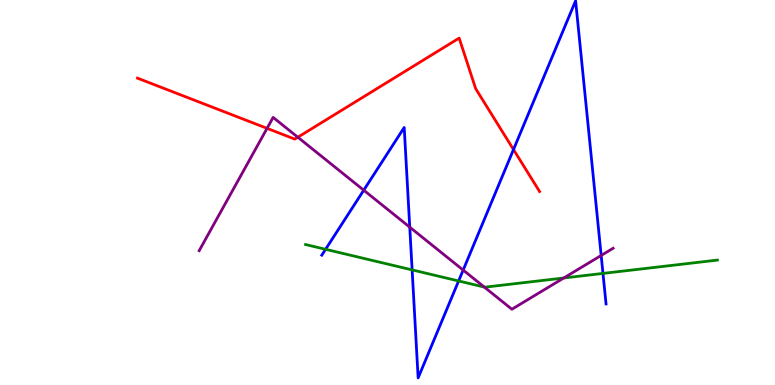[{'lines': ['blue', 'red'], 'intersections': [{'x': 6.63, 'y': 6.12}]}, {'lines': ['green', 'red'], 'intersections': []}, {'lines': ['purple', 'red'], 'intersections': [{'x': 3.45, 'y': 6.67}, {'x': 3.84, 'y': 6.44}]}, {'lines': ['blue', 'green'], 'intersections': [{'x': 4.2, 'y': 3.52}, {'x': 5.32, 'y': 2.99}, {'x': 5.92, 'y': 2.7}, {'x': 7.78, 'y': 2.9}]}, {'lines': ['blue', 'purple'], 'intersections': [{'x': 4.69, 'y': 5.06}, {'x': 5.29, 'y': 4.1}, {'x': 5.98, 'y': 2.98}, {'x': 7.76, 'y': 3.37}]}, {'lines': ['green', 'purple'], 'intersections': [{'x': 6.25, 'y': 2.54}, {'x': 7.27, 'y': 2.78}]}]